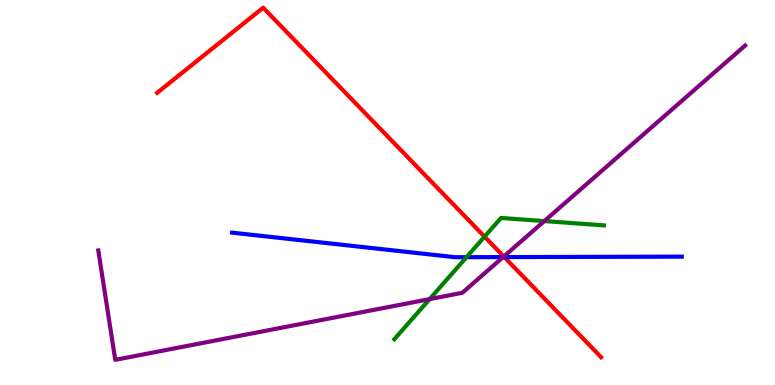[{'lines': ['blue', 'red'], 'intersections': [{'x': 6.51, 'y': 3.32}]}, {'lines': ['green', 'red'], 'intersections': [{'x': 6.25, 'y': 3.85}]}, {'lines': ['purple', 'red'], 'intersections': [{'x': 6.5, 'y': 3.34}]}, {'lines': ['blue', 'green'], 'intersections': [{'x': 6.02, 'y': 3.32}]}, {'lines': ['blue', 'purple'], 'intersections': [{'x': 6.49, 'y': 3.32}]}, {'lines': ['green', 'purple'], 'intersections': [{'x': 5.54, 'y': 2.23}, {'x': 7.02, 'y': 4.26}]}]